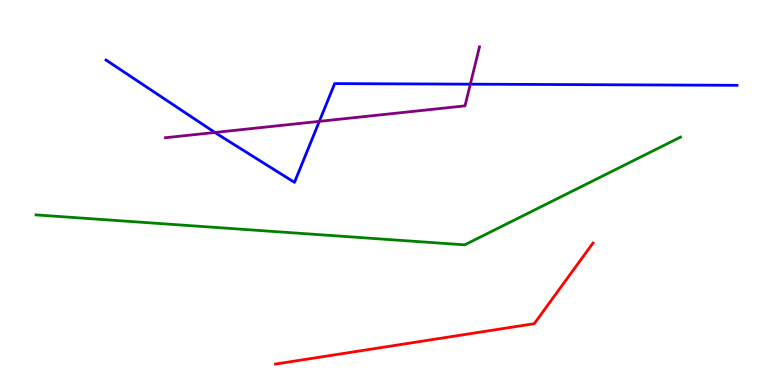[{'lines': ['blue', 'red'], 'intersections': []}, {'lines': ['green', 'red'], 'intersections': []}, {'lines': ['purple', 'red'], 'intersections': []}, {'lines': ['blue', 'green'], 'intersections': []}, {'lines': ['blue', 'purple'], 'intersections': [{'x': 2.77, 'y': 6.56}, {'x': 4.12, 'y': 6.85}, {'x': 6.07, 'y': 7.81}]}, {'lines': ['green', 'purple'], 'intersections': []}]